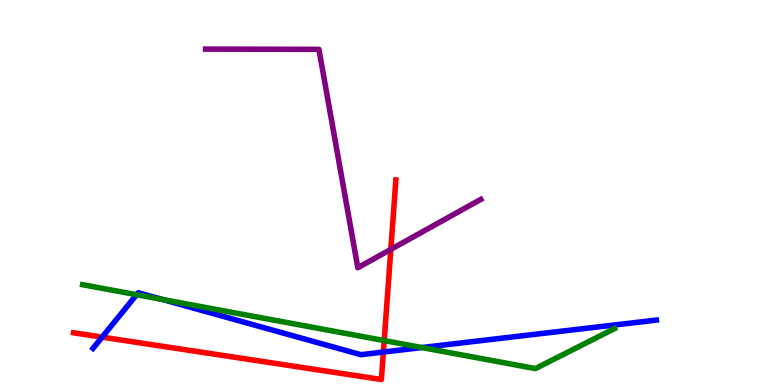[{'lines': ['blue', 'red'], 'intersections': [{'x': 1.32, 'y': 1.24}, {'x': 4.95, 'y': 0.856}]}, {'lines': ['green', 'red'], 'intersections': [{'x': 4.96, 'y': 1.15}]}, {'lines': ['purple', 'red'], 'intersections': [{'x': 5.04, 'y': 3.52}]}, {'lines': ['blue', 'green'], 'intersections': [{'x': 1.76, 'y': 2.35}, {'x': 2.1, 'y': 2.22}, {'x': 5.44, 'y': 0.973}]}, {'lines': ['blue', 'purple'], 'intersections': []}, {'lines': ['green', 'purple'], 'intersections': []}]